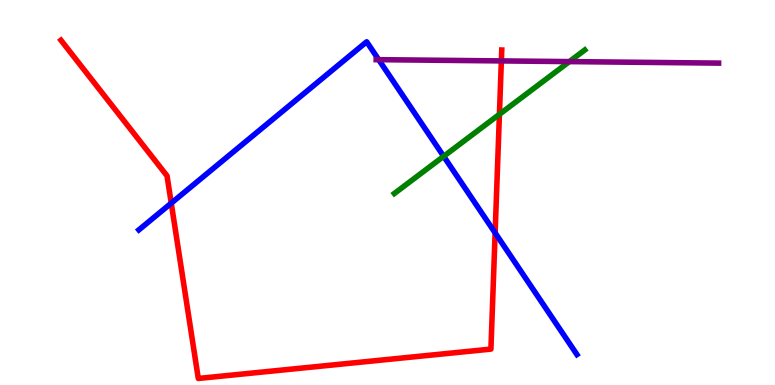[{'lines': ['blue', 'red'], 'intersections': [{'x': 2.21, 'y': 4.72}, {'x': 6.39, 'y': 3.95}]}, {'lines': ['green', 'red'], 'intersections': [{'x': 6.44, 'y': 7.03}]}, {'lines': ['purple', 'red'], 'intersections': [{'x': 6.47, 'y': 8.42}]}, {'lines': ['blue', 'green'], 'intersections': [{'x': 5.72, 'y': 5.94}]}, {'lines': ['blue', 'purple'], 'intersections': [{'x': 4.89, 'y': 8.45}]}, {'lines': ['green', 'purple'], 'intersections': [{'x': 7.35, 'y': 8.4}]}]